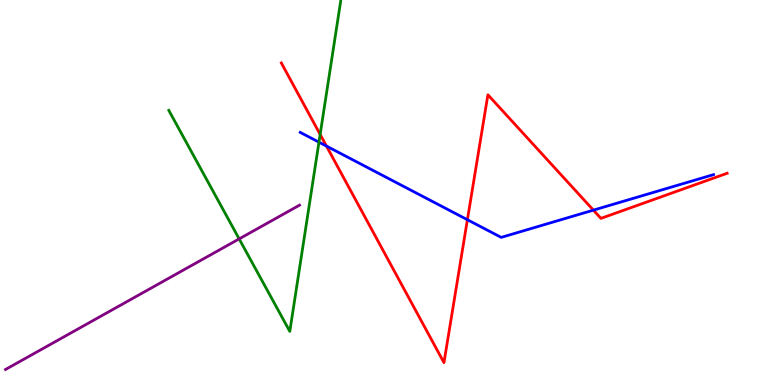[{'lines': ['blue', 'red'], 'intersections': [{'x': 4.21, 'y': 6.21}, {'x': 6.03, 'y': 4.29}, {'x': 7.66, 'y': 4.54}]}, {'lines': ['green', 'red'], 'intersections': [{'x': 4.13, 'y': 6.51}]}, {'lines': ['purple', 'red'], 'intersections': []}, {'lines': ['blue', 'green'], 'intersections': [{'x': 4.12, 'y': 6.31}]}, {'lines': ['blue', 'purple'], 'intersections': []}, {'lines': ['green', 'purple'], 'intersections': [{'x': 3.09, 'y': 3.79}]}]